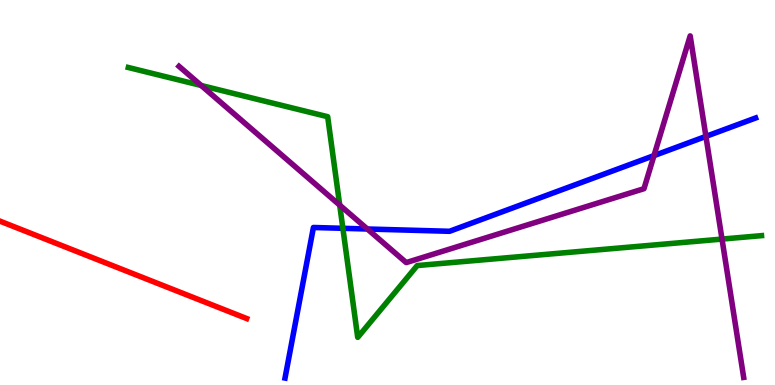[{'lines': ['blue', 'red'], 'intersections': []}, {'lines': ['green', 'red'], 'intersections': []}, {'lines': ['purple', 'red'], 'intersections': []}, {'lines': ['blue', 'green'], 'intersections': [{'x': 4.42, 'y': 4.07}]}, {'lines': ['blue', 'purple'], 'intersections': [{'x': 4.74, 'y': 4.05}, {'x': 8.44, 'y': 5.96}, {'x': 9.11, 'y': 6.46}]}, {'lines': ['green', 'purple'], 'intersections': [{'x': 2.6, 'y': 7.78}, {'x': 4.38, 'y': 4.67}, {'x': 9.32, 'y': 3.79}]}]